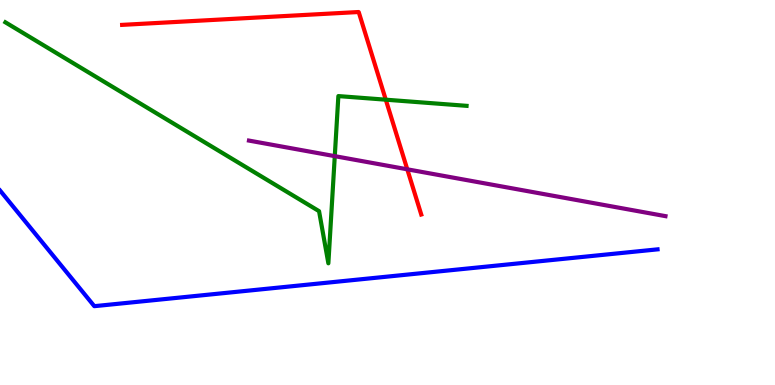[{'lines': ['blue', 'red'], 'intersections': []}, {'lines': ['green', 'red'], 'intersections': [{'x': 4.98, 'y': 7.41}]}, {'lines': ['purple', 'red'], 'intersections': [{'x': 5.26, 'y': 5.6}]}, {'lines': ['blue', 'green'], 'intersections': []}, {'lines': ['blue', 'purple'], 'intersections': []}, {'lines': ['green', 'purple'], 'intersections': [{'x': 4.32, 'y': 5.94}]}]